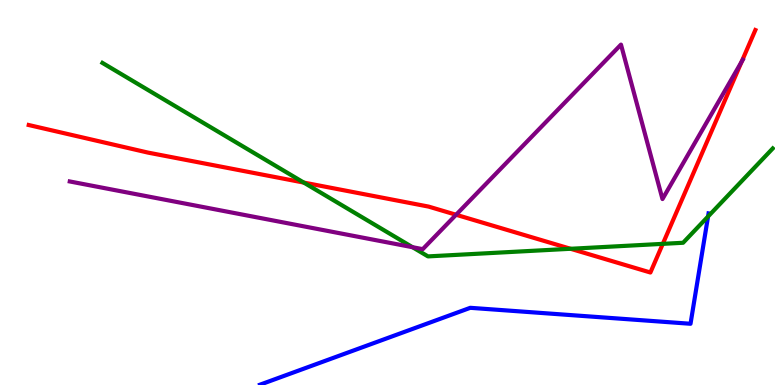[{'lines': ['blue', 'red'], 'intersections': []}, {'lines': ['green', 'red'], 'intersections': [{'x': 3.92, 'y': 5.26}, {'x': 7.36, 'y': 3.54}, {'x': 8.55, 'y': 3.67}]}, {'lines': ['purple', 'red'], 'intersections': [{'x': 5.88, 'y': 4.42}, {'x': 9.57, 'y': 8.4}]}, {'lines': ['blue', 'green'], 'intersections': [{'x': 9.14, 'y': 4.38}]}, {'lines': ['blue', 'purple'], 'intersections': []}, {'lines': ['green', 'purple'], 'intersections': [{'x': 5.32, 'y': 3.58}]}]